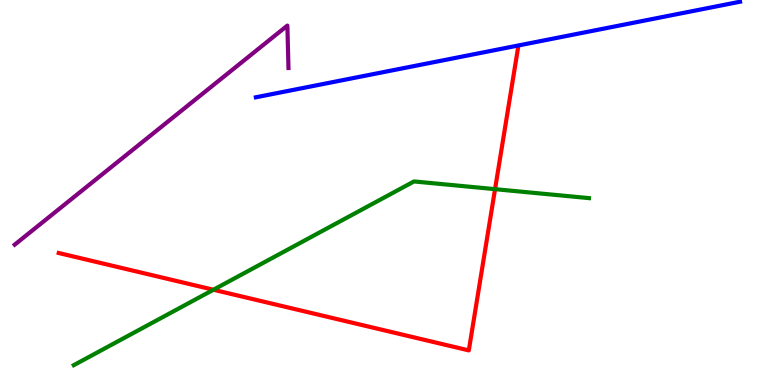[{'lines': ['blue', 'red'], 'intersections': []}, {'lines': ['green', 'red'], 'intersections': [{'x': 2.75, 'y': 2.47}, {'x': 6.39, 'y': 5.09}]}, {'lines': ['purple', 'red'], 'intersections': []}, {'lines': ['blue', 'green'], 'intersections': []}, {'lines': ['blue', 'purple'], 'intersections': []}, {'lines': ['green', 'purple'], 'intersections': []}]